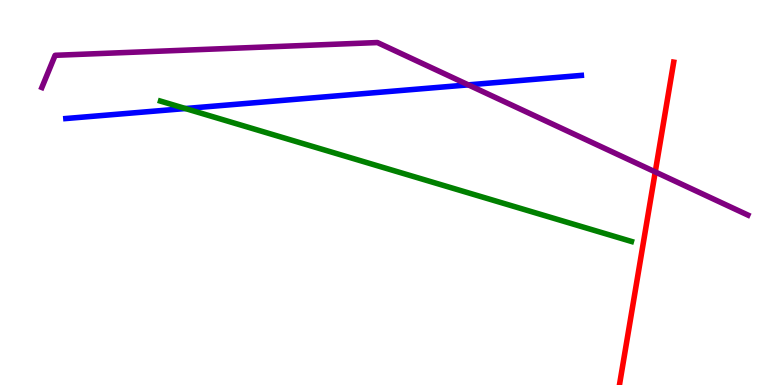[{'lines': ['blue', 'red'], 'intersections': []}, {'lines': ['green', 'red'], 'intersections': []}, {'lines': ['purple', 'red'], 'intersections': [{'x': 8.45, 'y': 5.53}]}, {'lines': ['blue', 'green'], 'intersections': [{'x': 2.39, 'y': 7.18}]}, {'lines': ['blue', 'purple'], 'intersections': [{'x': 6.04, 'y': 7.8}]}, {'lines': ['green', 'purple'], 'intersections': []}]